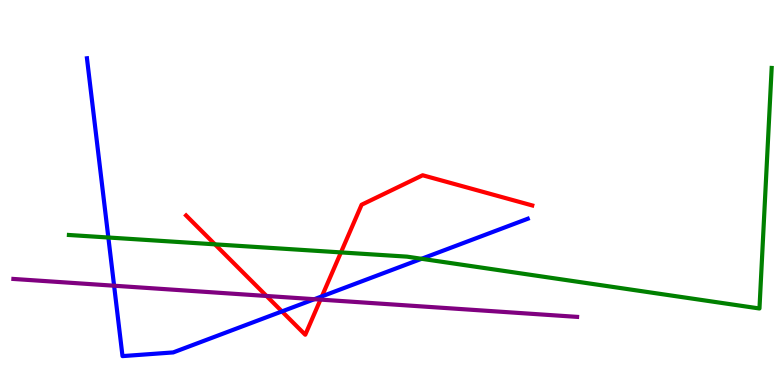[{'lines': ['blue', 'red'], 'intersections': [{'x': 3.64, 'y': 1.91}, {'x': 4.15, 'y': 2.3}]}, {'lines': ['green', 'red'], 'intersections': [{'x': 2.77, 'y': 3.65}, {'x': 4.4, 'y': 3.44}]}, {'lines': ['purple', 'red'], 'intersections': [{'x': 3.44, 'y': 2.31}, {'x': 4.14, 'y': 2.22}]}, {'lines': ['blue', 'green'], 'intersections': [{'x': 1.4, 'y': 3.83}, {'x': 5.44, 'y': 3.28}]}, {'lines': ['blue', 'purple'], 'intersections': [{'x': 1.47, 'y': 2.58}, {'x': 4.06, 'y': 2.23}]}, {'lines': ['green', 'purple'], 'intersections': []}]